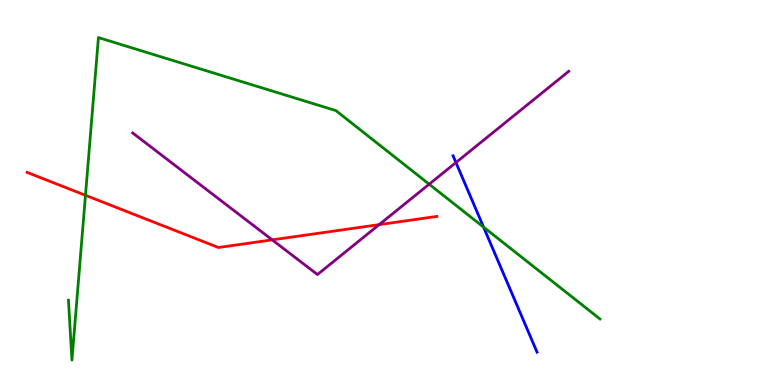[{'lines': ['blue', 'red'], 'intersections': []}, {'lines': ['green', 'red'], 'intersections': [{'x': 1.1, 'y': 4.93}]}, {'lines': ['purple', 'red'], 'intersections': [{'x': 3.51, 'y': 3.77}, {'x': 4.89, 'y': 4.17}]}, {'lines': ['blue', 'green'], 'intersections': [{'x': 6.24, 'y': 4.1}]}, {'lines': ['blue', 'purple'], 'intersections': [{'x': 5.88, 'y': 5.78}]}, {'lines': ['green', 'purple'], 'intersections': [{'x': 5.54, 'y': 5.22}]}]